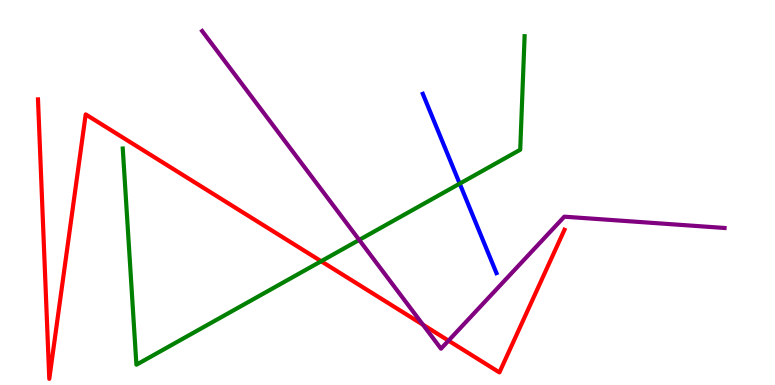[{'lines': ['blue', 'red'], 'intersections': []}, {'lines': ['green', 'red'], 'intersections': [{'x': 4.14, 'y': 3.21}]}, {'lines': ['purple', 'red'], 'intersections': [{'x': 5.46, 'y': 1.57}, {'x': 5.79, 'y': 1.15}]}, {'lines': ['blue', 'green'], 'intersections': [{'x': 5.93, 'y': 5.23}]}, {'lines': ['blue', 'purple'], 'intersections': []}, {'lines': ['green', 'purple'], 'intersections': [{'x': 4.63, 'y': 3.77}]}]